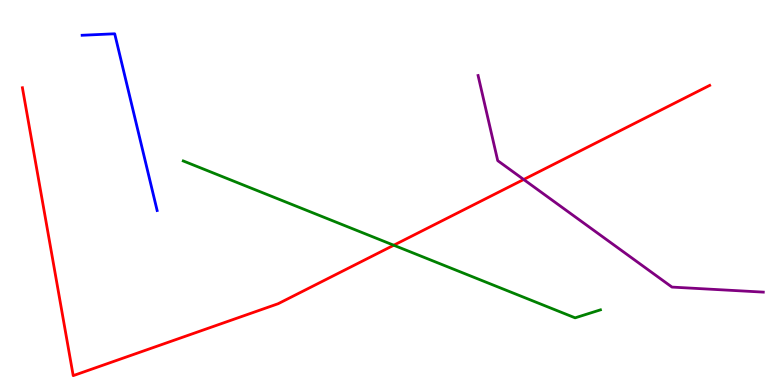[{'lines': ['blue', 'red'], 'intersections': []}, {'lines': ['green', 'red'], 'intersections': [{'x': 5.08, 'y': 3.63}]}, {'lines': ['purple', 'red'], 'intersections': [{'x': 6.76, 'y': 5.34}]}, {'lines': ['blue', 'green'], 'intersections': []}, {'lines': ['blue', 'purple'], 'intersections': []}, {'lines': ['green', 'purple'], 'intersections': []}]